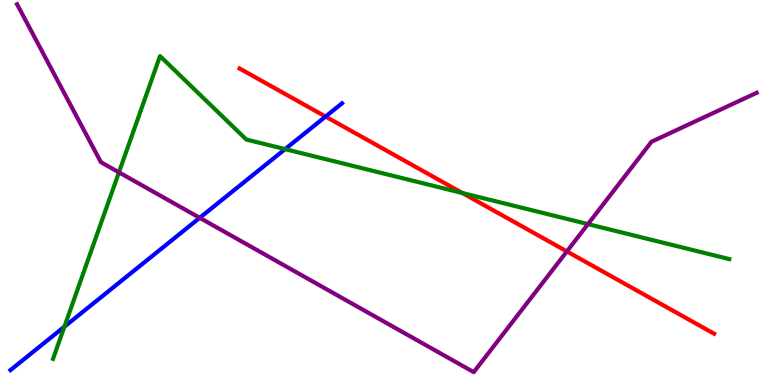[{'lines': ['blue', 'red'], 'intersections': [{'x': 4.2, 'y': 6.97}]}, {'lines': ['green', 'red'], 'intersections': [{'x': 5.97, 'y': 4.99}]}, {'lines': ['purple', 'red'], 'intersections': [{'x': 7.31, 'y': 3.47}]}, {'lines': ['blue', 'green'], 'intersections': [{'x': 0.831, 'y': 1.51}, {'x': 3.68, 'y': 6.13}]}, {'lines': ['blue', 'purple'], 'intersections': [{'x': 2.58, 'y': 4.34}]}, {'lines': ['green', 'purple'], 'intersections': [{'x': 1.53, 'y': 5.52}, {'x': 7.59, 'y': 4.18}]}]